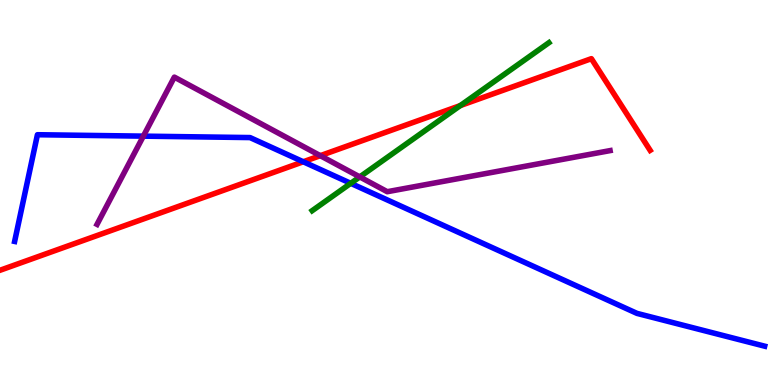[{'lines': ['blue', 'red'], 'intersections': [{'x': 3.91, 'y': 5.8}]}, {'lines': ['green', 'red'], 'intersections': [{'x': 5.94, 'y': 7.26}]}, {'lines': ['purple', 'red'], 'intersections': [{'x': 4.13, 'y': 5.96}]}, {'lines': ['blue', 'green'], 'intersections': [{'x': 4.53, 'y': 5.24}]}, {'lines': ['blue', 'purple'], 'intersections': [{'x': 1.85, 'y': 6.46}]}, {'lines': ['green', 'purple'], 'intersections': [{'x': 4.64, 'y': 5.4}]}]